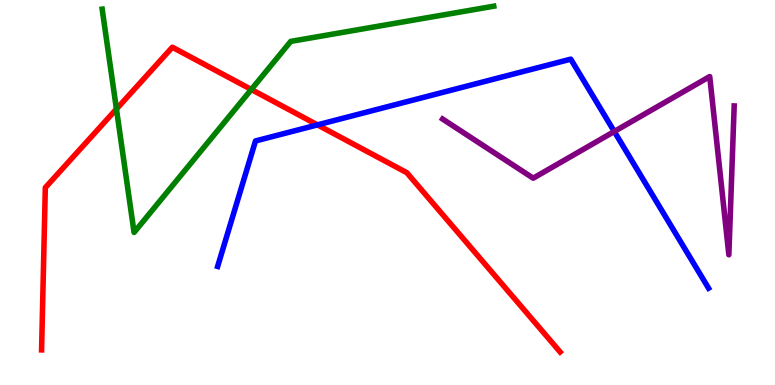[{'lines': ['blue', 'red'], 'intersections': [{'x': 4.1, 'y': 6.76}]}, {'lines': ['green', 'red'], 'intersections': [{'x': 1.5, 'y': 7.17}, {'x': 3.24, 'y': 7.68}]}, {'lines': ['purple', 'red'], 'intersections': []}, {'lines': ['blue', 'green'], 'intersections': []}, {'lines': ['blue', 'purple'], 'intersections': [{'x': 7.93, 'y': 6.58}]}, {'lines': ['green', 'purple'], 'intersections': []}]